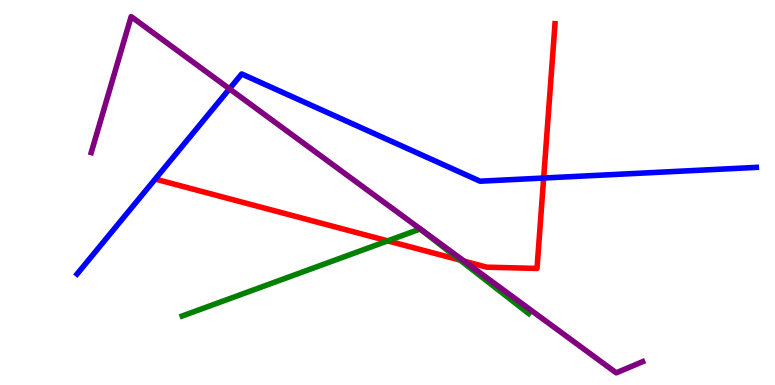[{'lines': ['blue', 'red'], 'intersections': [{'x': 7.01, 'y': 5.38}]}, {'lines': ['green', 'red'], 'intersections': [{'x': 5.0, 'y': 3.74}, {'x': 5.94, 'y': 3.24}]}, {'lines': ['purple', 'red'], 'intersections': [{'x': 5.99, 'y': 3.22}]}, {'lines': ['blue', 'green'], 'intersections': []}, {'lines': ['blue', 'purple'], 'intersections': [{'x': 2.96, 'y': 7.69}]}, {'lines': ['green', 'purple'], 'intersections': []}]